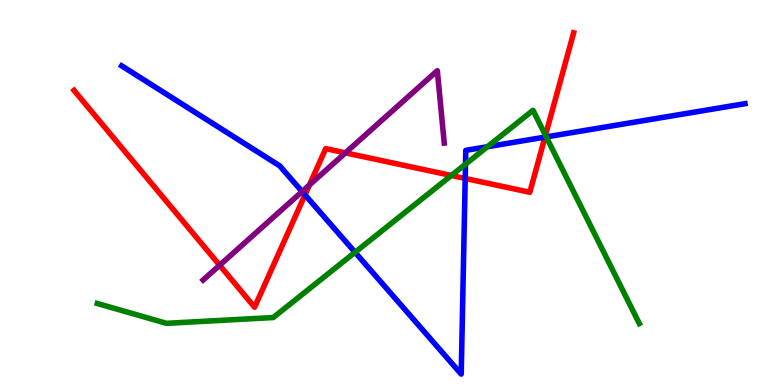[{'lines': ['blue', 'red'], 'intersections': [{'x': 3.94, 'y': 4.94}, {'x': 6.0, 'y': 5.36}, {'x': 7.03, 'y': 6.44}]}, {'lines': ['green', 'red'], 'intersections': [{'x': 5.82, 'y': 5.44}, {'x': 7.04, 'y': 6.49}]}, {'lines': ['purple', 'red'], 'intersections': [{'x': 2.83, 'y': 3.11}, {'x': 3.99, 'y': 5.19}, {'x': 4.46, 'y': 6.03}]}, {'lines': ['blue', 'green'], 'intersections': [{'x': 4.58, 'y': 3.45}, {'x': 6.01, 'y': 5.74}, {'x': 6.29, 'y': 6.19}, {'x': 7.05, 'y': 6.44}]}, {'lines': ['blue', 'purple'], 'intersections': [{'x': 3.9, 'y': 5.02}]}, {'lines': ['green', 'purple'], 'intersections': []}]